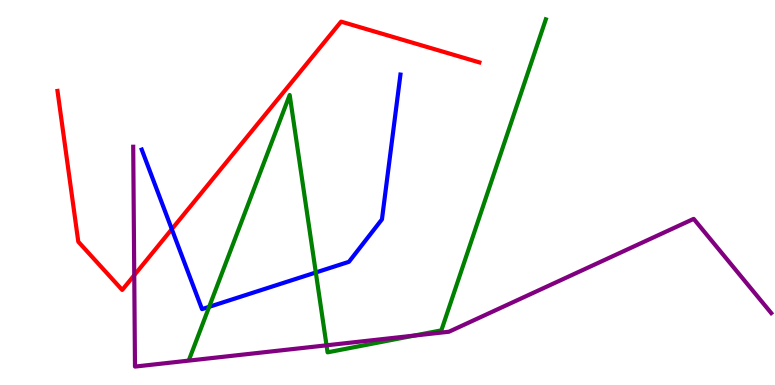[{'lines': ['blue', 'red'], 'intersections': [{'x': 2.22, 'y': 4.05}]}, {'lines': ['green', 'red'], 'intersections': []}, {'lines': ['purple', 'red'], 'intersections': [{'x': 1.73, 'y': 2.85}]}, {'lines': ['blue', 'green'], 'intersections': [{'x': 2.7, 'y': 2.03}, {'x': 4.08, 'y': 2.92}]}, {'lines': ['blue', 'purple'], 'intersections': []}, {'lines': ['green', 'purple'], 'intersections': [{'x': 4.21, 'y': 1.03}, {'x': 5.35, 'y': 1.28}]}]